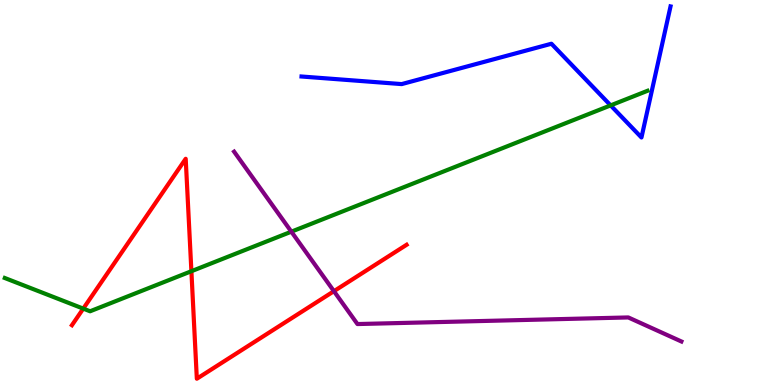[{'lines': ['blue', 'red'], 'intersections': []}, {'lines': ['green', 'red'], 'intersections': [{'x': 1.07, 'y': 1.98}, {'x': 2.47, 'y': 2.96}]}, {'lines': ['purple', 'red'], 'intersections': [{'x': 4.31, 'y': 2.44}]}, {'lines': ['blue', 'green'], 'intersections': [{'x': 7.88, 'y': 7.26}]}, {'lines': ['blue', 'purple'], 'intersections': []}, {'lines': ['green', 'purple'], 'intersections': [{'x': 3.76, 'y': 3.98}]}]